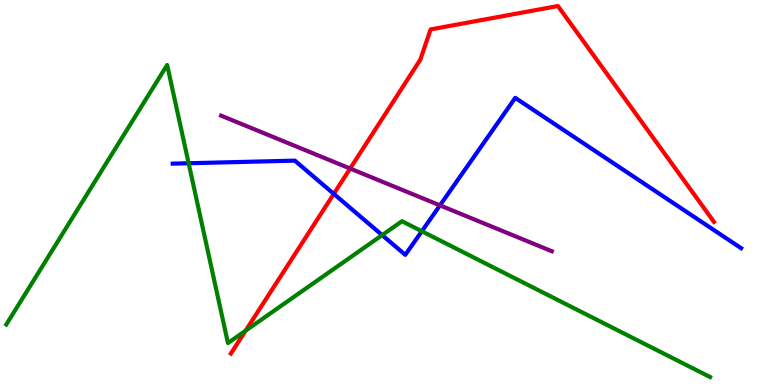[{'lines': ['blue', 'red'], 'intersections': [{'x': 4.31, 'y': 4.96}]}, {'lines': ['green', 'red'], 'intersections': [{'x': 3.17, 'y': 1.41}]}, {'lines': ['purple', 'red'], 'intersections': [{'x': 4.52, 'y': 5.62}]}, {'lines': ['blue', 'green'], 'intersections': [{'x': 2.43, 'y': 5.76}, {'x': 4.93, 'y': 3.89}, {'x': 5.44, 'y': 3.99}]}, {'lines': ['blue', 'purple'], 'intersections': [{'x': 5.68, 'y': 4.67}]}, {'lines': ['green', 'purple'], 'intersections': []}]